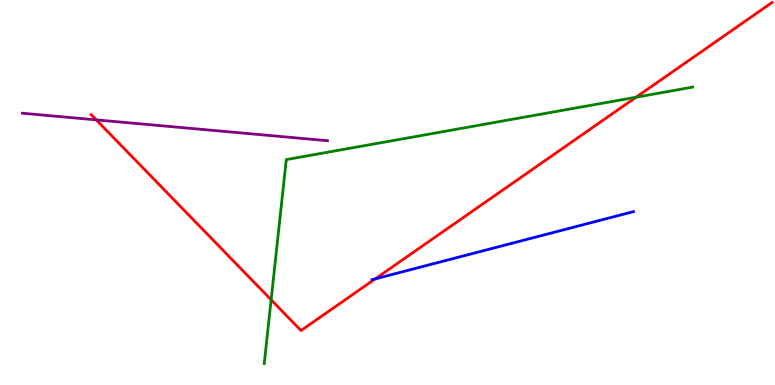[{'lines': ['blue', 'red'], 'intersections': [{'x': 4.84, 'y': 2.76}]}, {'lines': ['green', 'red'], 'intersections': [{'x': 3.5, 'y': 2.21}, {'x': 8.21, 'y': 7.47}]}, {'lines': ['purple', 'red'], 'intersections': [{'x': 1.24, 'y': 6.89}]}, {'lines': ['blue', 'green'], 'intersections': []}, {'lines': ['blue', 'purple'], 'intersections': []}, {'lines': ['green', 'purple'], 'intersections': []}]